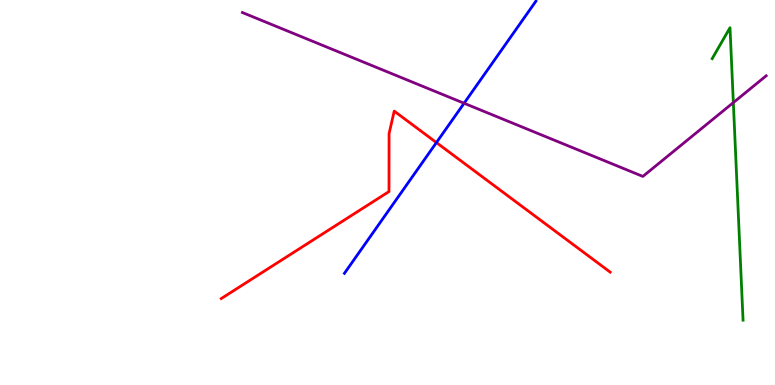[{'lines': ['blue', 'red'], 'intersections': [{'x': 5.63, 'y': 6.3}]}, {'lines': ['green', 'red'], 'intersections': []}, {'lines': ['purple', 'red'], 'intersections': []}, {'lines': ['blue', 'green'], 'intersections': []}, {'lines': ['blue', 'purple'], 'intersections': [{'x': 5.99, 'y': 7.32}]}, {'lines': ['green', 'purple'], 'intersections': [{'x': 9.46, 'y': 7.34}]}]